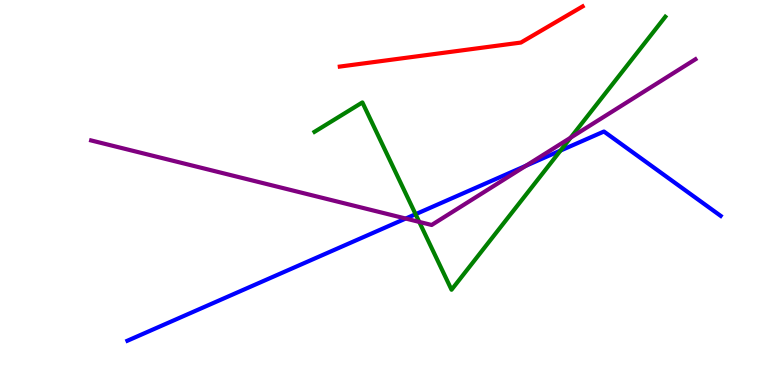[{'lines': ['blue', 'red'], 'intersections': []}, {'lines': ['green', 'red'], 'intersections': []}, {'lines': ['purple', 'red'], 'intersections': []}, {'lines': ['blue', 'green'], 'intersections': [{'x': 5.36, 'y': 4.44}, {'x': 7.23, 'y': 6.09}]}, {'lines': ['blue', 'purple'], 'intersections': [{'x': 5.23, 'y': 4.32}, {'x': 6.79, 'y': 5.69}]}, {'lines': ['green', 'purple'], 'intersections': [{'x': 5.41, 'y': 4.24}, {'x': 7.36, 'y': 6.42}]}]